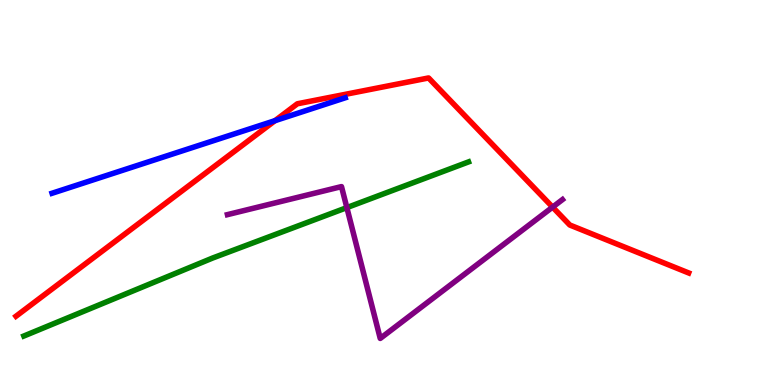[{'lines': ['blue', 'red'], 'intersections': [{'x': 3.55, 'y': 6.87}]}, {'lines': ['green', 'red'], 'intersections': []}, {'lines': ['purple', 'red'], 'intersections': [{'x': 7.13, 'y': 4.62}]}, {'lines': ['blue', 'green'], 'intersections': []}, {'lines': ['blue', 'purple'], 'intersections': []}, {'lines': ['green', 'purple'], 'intersections': [{'x': 4.48, 'y': 4.61}]}]